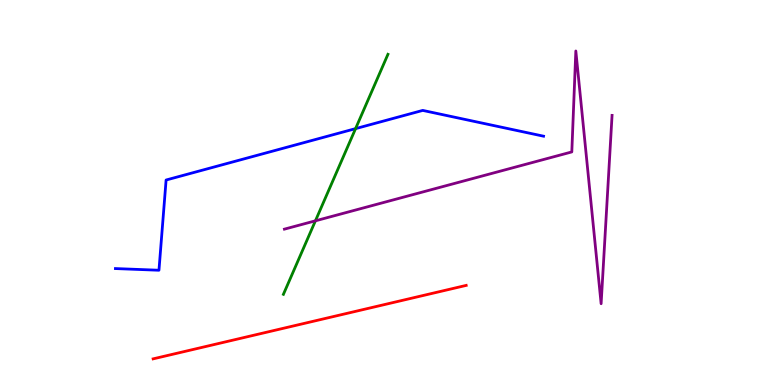[{'lines': ['blue', 'red'], 'intersections': []}, {'lines': ['green', 'red'], 'intersections': []}, {'lines': ['purple', 'red'], 'intersections': []}, {'lines': ['blue', 'green'], 'intersections': [{'x': 4.59, 'y': 6.66}]}, {'lines': ['blue', 'purple'], 'intersections': []}, {'lines': ['green', 'purple'], 'intersections': [{'x': 4.07, 'y': 4.26}]}]